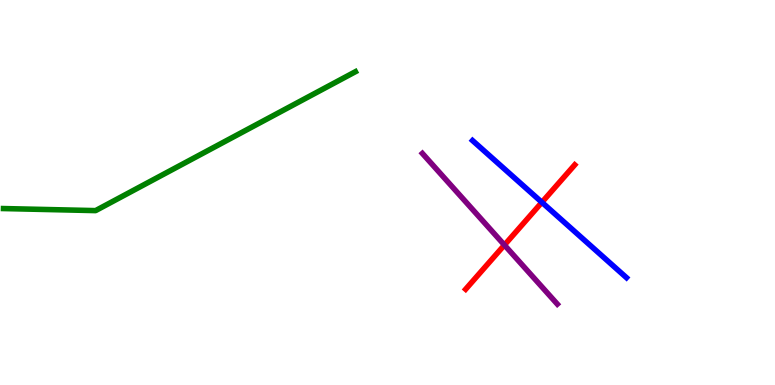[{'lines': ['blue', 'red'], 'intersections': [{'x': 6.99, 'y': 4.75}]}, {'lines': ['green', 'red'], 'intersections': []}, {'lines': ['purple', 'red'], 'intersections': [{'x': 6.51, 'y': 3.64}]}, {'lines': ['blue', 'green'], 'intersections': []}, {'lines': ['blue', 'purple'], 'intersections': []}, {'lines': ['green', 'purple'], 'intersections': []}]